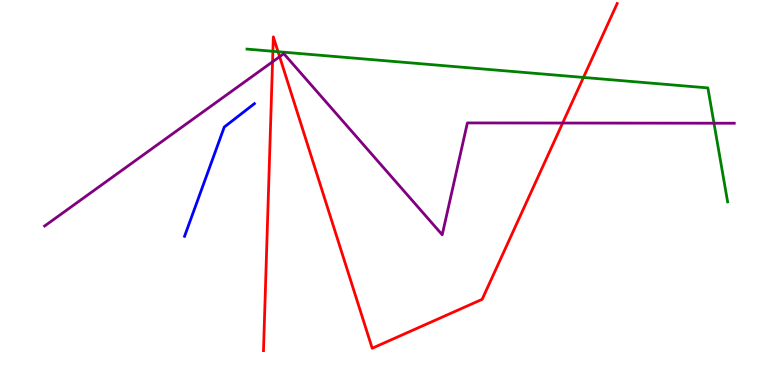[{'lines': ['blue', 'red'], 'intersections': []}, {'lines': ['green', 'red'], 'intersections': [{'x': 3.52, 'y': 8.67}, {'x': 3.59, 'y': 8.66}, {'x': 7.53, 'y': 7.99}]}, {'lines': ['purple', 'red'], 'intersections': [{'x': 3.52, 'y': 8.4}, {'x': 3.61, 'y': 8.53}, {'x': 7.26, 'y': 6.8}]}, {'lines': ['blue', 'green'], 'intersections': []}, {'lines': ['blue', 'purple'], 'intersections': []}, {'lines': ['green', 'purple'], 'intersections': [{'x': 9.21, 'y': 6.8}]}]